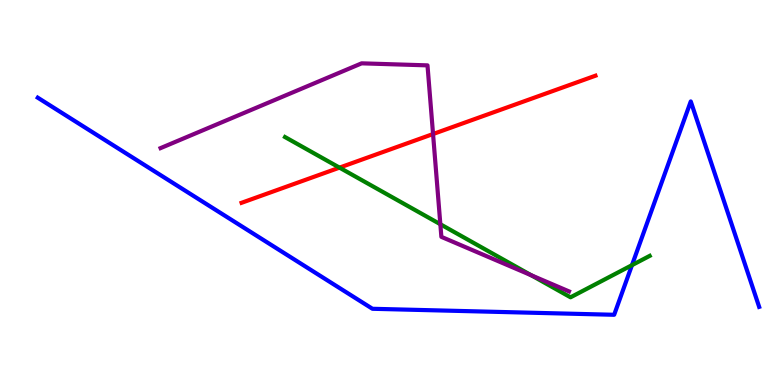[{'lines': ['blue', 'red'], 'intersections': []}, {'lines': ['green', 'red'], 'intersections': [{'x': 4.38, 'y': 5.65}]}, {'lines': ['purple', 'red'], 'intersections': [{'x': 5.59, 'y': 6.52}]}, {'lines': ['blue', 'green'], 'intersections': [{'x': 8.15, 'y': 3.11}]}, {'lines': ['blue', 'purple'], 'intersections': []}, {'lines': ['green', 'purple'], 'intersections': [{'x': 5.68, 'y': 4.18}, {'x': 6.86, 'y': 2.85}]}]